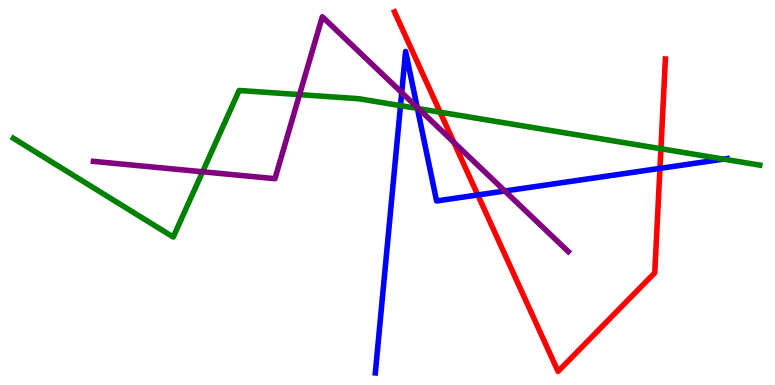[{'lines': ['blue', 'red'], 'intersections': [{'x': 6.16, 'y': 4.94}, {'x': 8.52, 'y': 5.63}]}, {'lines': ['green', 'red'], 'intersections': [{'x': 5.68, 'y': 7.09}, {'x': 8.53, 'y': 6.14}]}, {'lines': ['purple', 'red'], 'intersections': [{'x': 5.86, 'y': 6.3}]}, {'lines': ['blue', 'green'], 'intersections': [{'x': 5.17, 'y': 7.26}, {'x': 5.39, 'y': 7.18}, {'x': 9.34, 'y': 5.87}]}, {'lines': ['blue', 'purple'], 'intersections': [{'x': 5.18, 'y': 7.6}, {'x': 5.38, 'y': 7.21}, {'x': 6.51, 'y': 5.04}]}, {'lines': ['green', 'purple'], 'intersections': [{'x': 2.61, 'y': 5.54}, {'x': 3.86, 'y': 7.54}, {'x': 5.4, 'y': 7.18}]}]